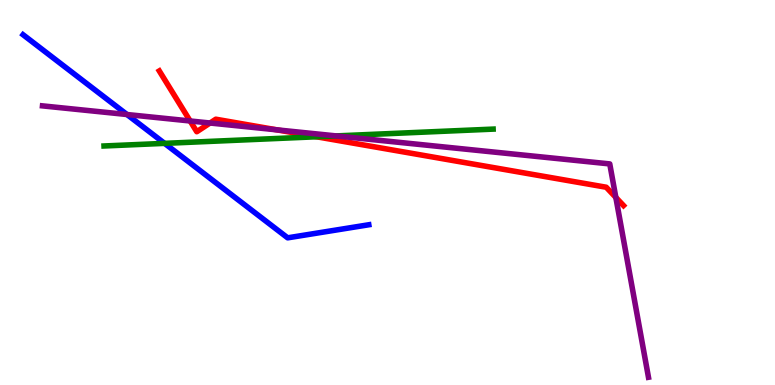[{'lines': ['blue', 'red'], 'intersections': []}, {'lines': ['green', 'red'], 'intersections': [{'x': 4.08, 'y': 6.45}]}, {'lines': ['purple', 'red'], 'intersections': [{'x': 2.45, 'y': 6.86}, {'x': 2.71, 'y': 6.8}, {'x': 3.57, 'y': 6.63}, {'x': 7.95, 'y': 4.87}]}, {'lines': ['blue', 'green'], 'intersections': [{'x': 2.12, 'y': 6.28}]}, {'lines': ['blue', 'purple'], 'intersections': [{'x': 1.64, 'y': 7.03}]}, {'lines': ['green', 'purple'], 'intersections': [{'x': 4.34, 'y': 6.47}]}]